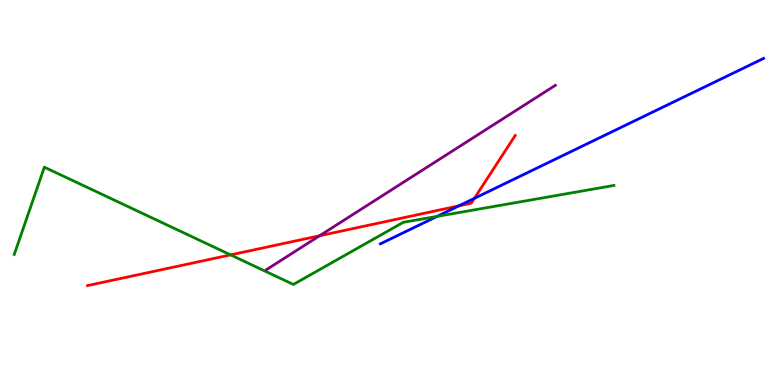[{'lines': ['blue', 'red'], 'intersections': [{'x': 5.92, 'y': 4.65}, {'x': 6.12, 'y': 4.85}]}, {'lines': ['green', 'red'], 'intersections': [{'x': 2.98, 'y': 3.38}]}, {'lines': ['purple', 'red'], 'intersections': [{'x': 4.12, 'y': 3.88}]}, {'lines': ['blue', 'green'], 'intersections': [{'x': 5.64, 'y': 4.38}]}, {'lines': ['blue', 'purple'], 'intersections': []}, {'lines': ['green', 'purple'], 'intersections': []}]